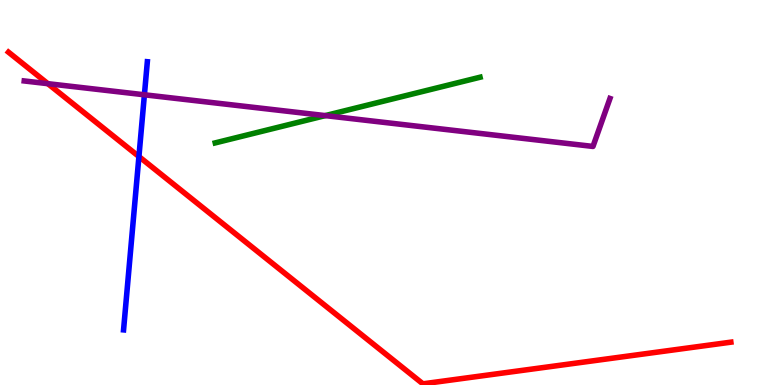[{'lines': ['blue', 'red'], 'intersections': [{'x': 1.79, 'y': 5.93}]}, {'lines': ['green', 'red'], 'intersections': []}, {'lines': ['purple', 'red'], 'intersections': [{'x': 0.618, 'y': 7.83}]}, {'lines': ['blue', 'green'], 'intersections': []}, {'lines': ['blue', 'purple'], 'intersections': [{'x': 1.86, 'y': 7.54}]}, {'lines': ['green', 'purple'], 'intersections': [{'x': 4.2, 'y': 7.0}]}]